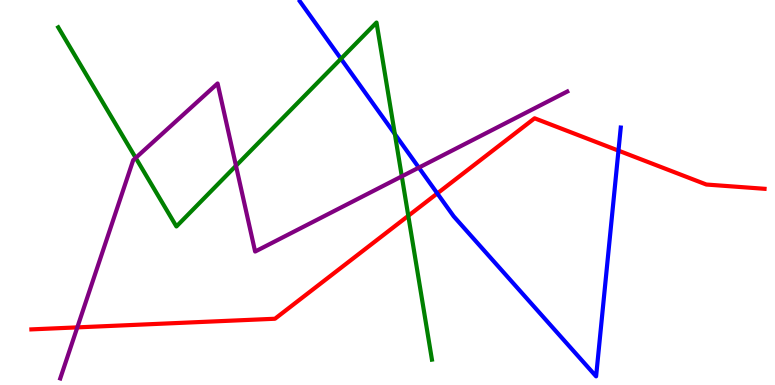[{'lines': ['blue', 'red'], 'intersections': [{'x': 5.64, 'y': 4.98}, {'x': 7.98, 'y': 6.09}]}, {'lines': ['green', 'red'], 'intersections': [{'x': 5.27, 'y': 4.39}]}, {'lines': ['purple', 'red'], 'intersections': [{'x': 0.998, 'y': 1.5}]}, {'lines': ['blue', 'green'], 'intersections': [{'x': 4.4, 'y': 8.47}, {'x': 5.09, 'y': 6.52}]}, {'lines': ['blue', 'purple'], 'intersections': [{'x': 5.4, 'y': 5.65}]}, {'lines': ['green', 'purple'], 'intersections': [{'x': 1.75, 'y': 5.9}, {'x': 3.04, 'y': 5.69}, {'x': 5.18, 'y': 5.42}]}]